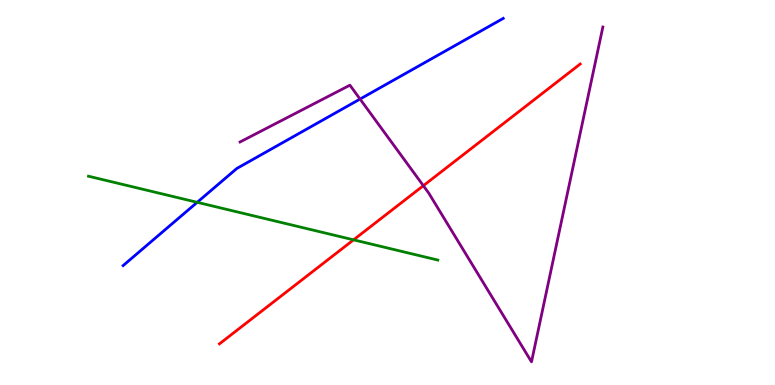[{'lines': ['blue', 'red'], 'intersections': []}, {'lines': ['green', 'red'], 'intersections': [{'x': 4.56, 'y': 3.77}]}, {'lines': ['purple', 'red'], 'intersections': [{'x': 5.46, 'y': 5.18}]}, {'lines': ['blue', 'green'], 'intersections': [{'x': 2.54, 'y': 4.75}]}, {'lines': ['blue', 'purple'], 'intersections': [{'x': 4.65, 'y': 7.43}]}, {'lines': ['green', 'purple'], 'intersections': []}]